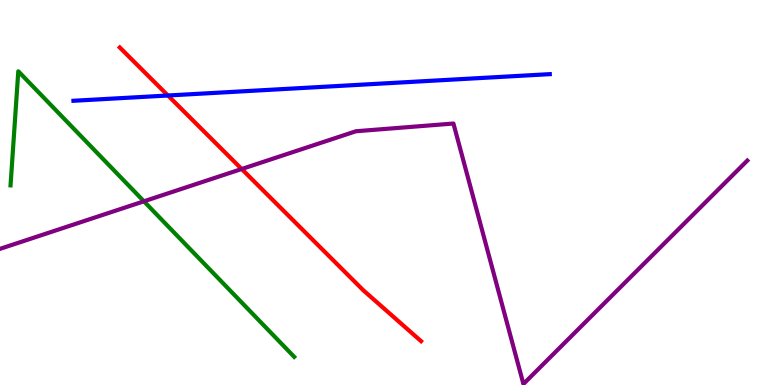[{'lines': ['blue', 'red'], 'intersections': [{'x': 2.17, 'y': 7.52}]}, {'lines': ['green', 'red'], 'intersections': []}, {'lines': ['purple', 'red'], 'intersections': [{'x': 3.12, 'y': 5.61}]}, {'lines': ['blue', 'green'], 'intersections': []}, {'lines': ['blue', 'purple'], 'intersections': []}, {'lines': ['green', 'purple'], 'intersections': [{'x': 1.86, 'y': 4.77}]}]